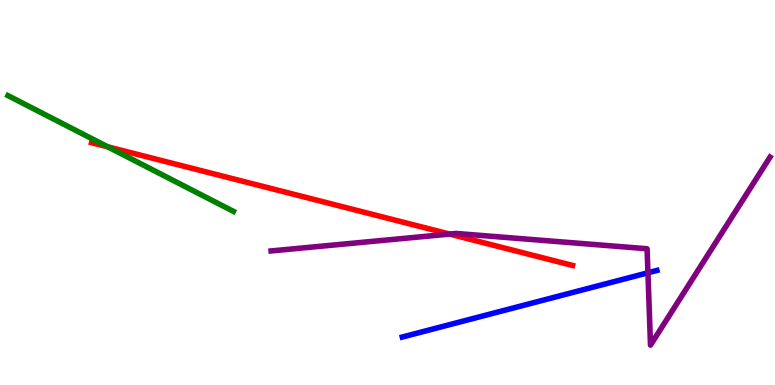[{'lines': ['blue', 'red'], 'intersections': []}, {'lines': ['green', 'red'], 'intersections': [{'x': 1.39, 'y': 6.19}]}, {'lines': ['purple', 'red'], 'intersections': [{'x': 5.8, 'y': 3.92}]}, {'lines': ['blue', 'green'], 'intersections': []}, {'lines': ['blue', 'purple'], 'intersections': [{'x': 8.36, 'y': 2.91}]}, {'lines': ['green', 'purple'], 'intersections': []}]